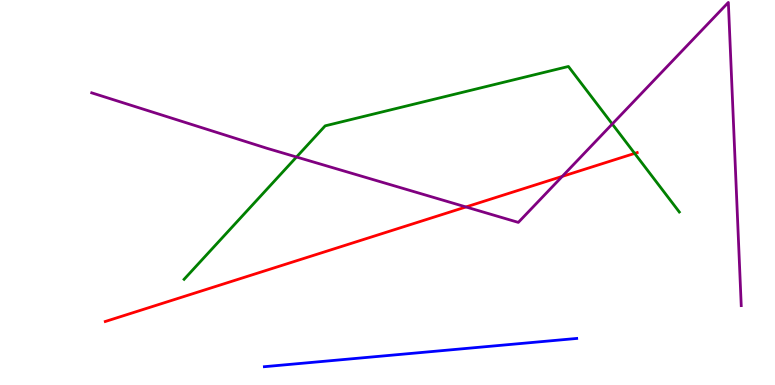[{'lines': ['blue', 'red'], 'intersections': []}, {'lines': ['green', 'red'], 'intersections': [{'x': 8.19, 'y': 6.02}]}, {'lines': ['purple', 'red'], 'intersections': [{'x': 6.01, 'y': 4.62}, {'x': 7.25, 'y': 5.42}]}, {'lines': ['blue', 'green'], 'intersections': []}, {'lines': ['blue', 'purple'], 'intersections': []}, {'lines': ['green', 'purple'], 'intersections': [{'x': 3.83, 'y': 5.92}, {'x': 7.9, 'y': 6.78}]}]